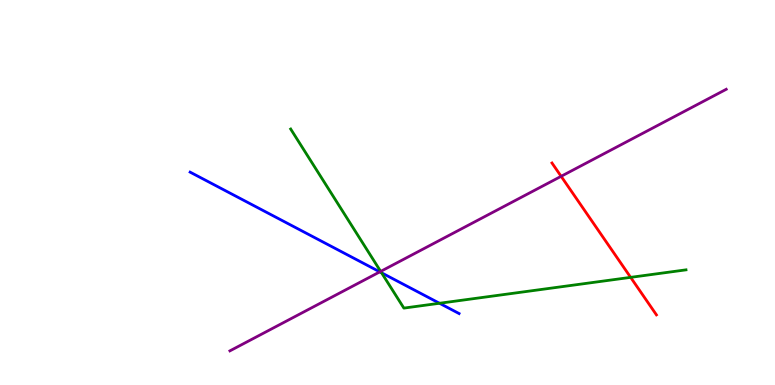[{'lines': ['blue', 'red'], 'intersections': []}, {'lines': ['green', 'red'], 'intersections': [{'x': 8.14, 'y': 2.8}]}, {'lines': ['purple', 'red'], 'intersections': [{'x': 7.24, 'y': 5.42}]}, {'lines': ['blue', 'green'], 'intersections': [{'x': 4.92, 'y': 2.91}, {'x': 5.67, 'y': 2.12}]}, {'lines': ['blue', 'purple'], 'intersections': [{'x': 4.9, 'y': 2.94}]}, {'lines': ['green', 'purple'], 'intersections': [{'x': 4.91, 'y': 2.95}]}]